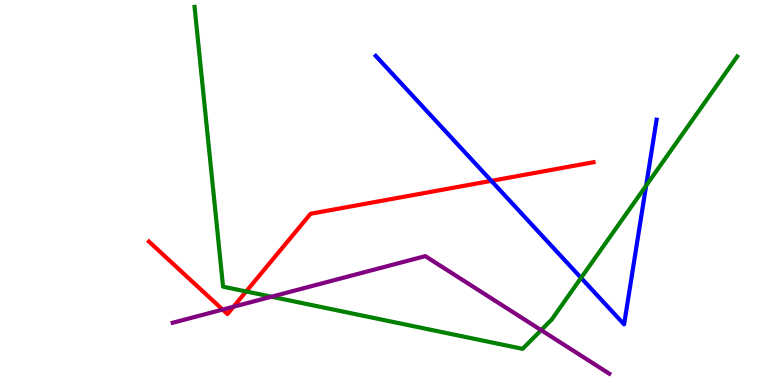[{'lines': ['blue', 'red'], 'intersections': [{'x': 6.34, 'y': 5.3}]}, {'lines': ['green', 'red'], 'intersections': [{'x': 3.18, 'y': 2.43}]}, {'lines': ['purple', 'red'], 'intersections': [{'x': 2.87, 'y': 1.96}, {'x': 3.01, 'y': 2.03}]}, {'lines': ['blue', 'green'], 'intersections': [{'x': 7.5, 'y': 2.78}, {'x': 8.34, 'y': 5.18}]}, {'lines': ['blue', 'purple'], 'intersections': []}, {'lines': ['green', 'purple'], 'intersections': [{'x': 3.5, 'y': 2.29}, {'x': 6.98, 'y': 1.42}]}]